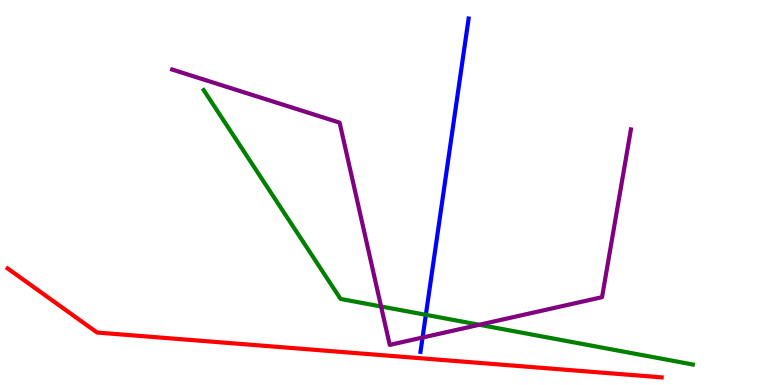[{'lines': ['blue', 'red'], 'intersections': []}, {'lines': ['green', 'red'], 'intersections': []}, {'lines': ['purple', 'red'], 'intersections': []}, {'lines': ['blue', 'green'], 'intersections': [{'x': 5.49, 'y': 1.82}]}, {'lines': ['blue', 'purple'], 'intersections': [{'x': 5.45, 'y': 1.23}]}, {'lines': ['green', 'purple'], 'intersections': [{'x': 4.92, 'y': 2.04}, {'x': 6.18, 'y': 1.56}]}]